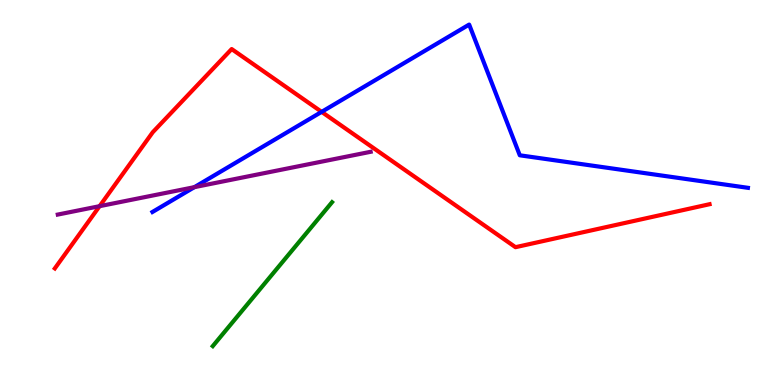[{'lines': ['blue', 'red'], 'intersections': [{'x': 4.15, 'y': 7.09}]}, {'lines': ['green', 'red'], 'intersections': []}, {'lines': ['purple', 'red'], 'intersections': [{'x': 1.28, 'y': 4.64}]}, {'lines': ['blue', 'green'], 'intersections': []}, {'lines': ['blue', 'purple'], 'intersections': [{'x': 2.51, 'y': 5.14}]}, {'lines': ['green', 'purple'], 'intersections': []}]